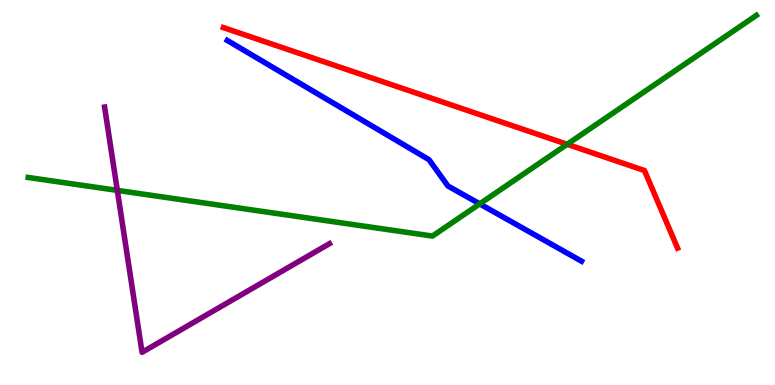[{'lines': ['blue', 'red'], 'intersections': []}, {'lines': ['green', 'red'], 'intersections': [{'x': 7.32, 'y': 6.25}]}, {'lines': ['purple', 'red'], 'intersections': []}, {'lines': ['blue', 'green'], 'intersections': [{'x': 6.19, 'y': 4.7}]}, {'lines': ['blue', 'purple'], 'intersections': []}, {'lines': ['green', 'purple'], 'intersections': [{'x': 1.51, 'y': 5.05}]}]